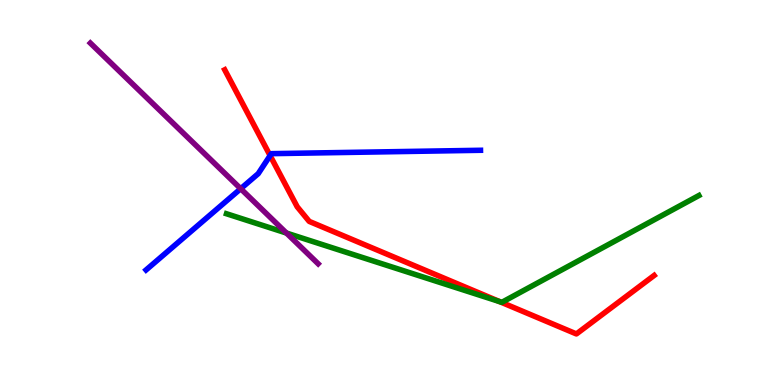[{'lines': ['blue', 'red'], 'intersections': [{'x': 3.49, 'y': 5.96}]}, {'lines': ['green', 'red'], 'intersections': [{'x': 6.45, 'y': 2.16}]}, {'lines': ['purple', 'red'], 'intersections': []}, {'lines': ['blue', 'green'], 'intersections': []}, {'lines': ['blue', 'purple'], 'intersections': [{'x': 3.11, 'y': 5.1}]}, {'lines': ['green', 'purple'], 'intersections': [{'x': 3.7, 'y': 3.95}]}]